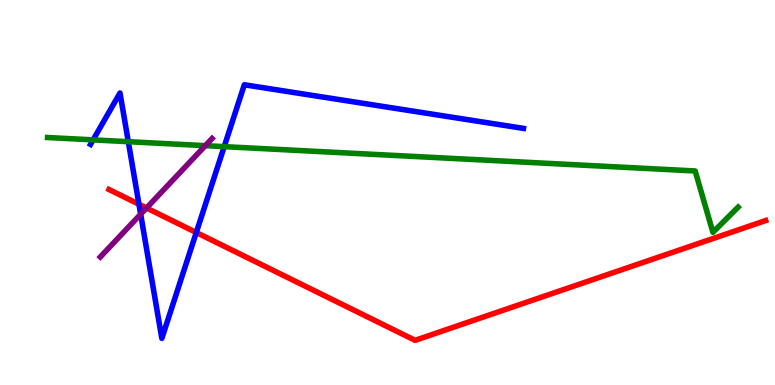[{'lines': ['blue', 'red'], 'intersections': [{'x': 1.79, 'y': 4.69}, {'x': 2.53, 'y': 3.96}]}, {'lines': ['green', 'red'], 'intersections': []}, {'lines': ['purple', 'red'], 'intersections': [{'x': 1.89, 'y': 4.6}]}, {'lines': ['blue', 'green'], 'intersections': [{'x': 1.2, 'y': 6.37}, {'x': 1.66, 'y': 6.32}, {'x': 2.89, 'y': 6.19}]}, {'lines': ['blue', 'purple'], 'intersections': [{'x': 1.81, 'y': 4.44}]}, {'lines': ['green', 'purple'], 'intersections': [{'x': 2.65, 'y': 6.22}]}]